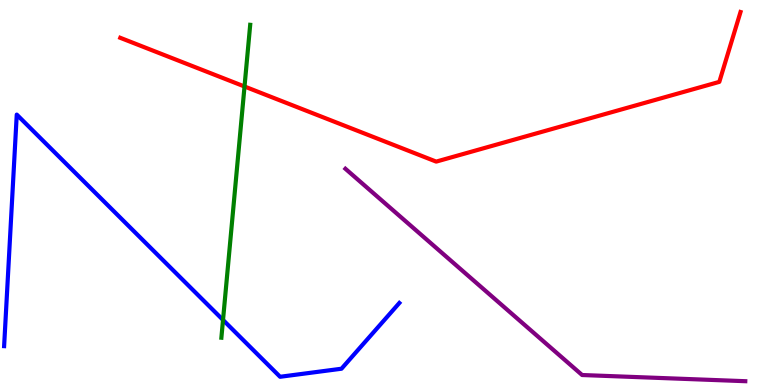[{'lines': ['blue', 'red'], 'intersections': []}, {'lines': ['green', 'red'], 'intersections': [{'x': 3.16, 'y': 7.75}]}, {'lines': ['purple', 'red'], 'intersections': []}, {'lines': ['blue', 'green'], 'intersections': [{'x': 2.88, 'y': 1.69}]}, {'lines': ['blue', 'purple'], 'intersections': []}, {'lines': ['green', 'purple'], 'intersections': []}]